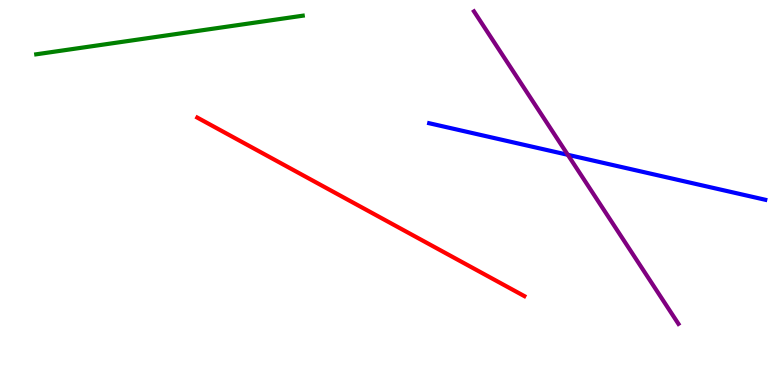[{'lines': ['blue', 'red'], 'intersections': []}, {'lines': ['green', 'red'], 'intersections': []}, {'lines': ['purple', 'red'], 'intersections': []}, {'lines': ['blue', 'green'], 'intersections': []}, {'lines': ['blue', 'purple'], 'intersections': [{'x': 7.33, 'y': 5.98}]}, {'lines': ['green', 'purple'], 'intersections': []}]